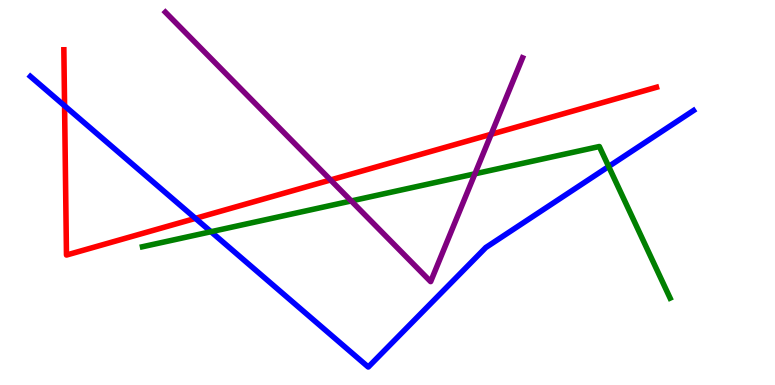[{'lines': ['blue', 'red'], 'intersections': [{'x': 0.833, 'y': 7.25}, {'x': 2.52, 'y': 4.33}]}, {'lines': ['green', 'red'], 'intersections': []}, {'lines': ['purple', 'red'], 'intersections': [{'x': 4.27, 'y': 5.33}, {'x': 6.34, 'y': 6.51}]}, {'lines': ['blue', 'green'], 'intersections': [{'x': 2.72, 'y': 3.98}, {'x': 7.85, 'y': 5.68}]}, {'lines': ['blue', 'purple'], 'intersections': []}, {'lines': ['green', 'purple'], 'intersections': [{'x': 4.53, 'y': 4.78}, {'x': 6.13, 'y': 5.49}]}]